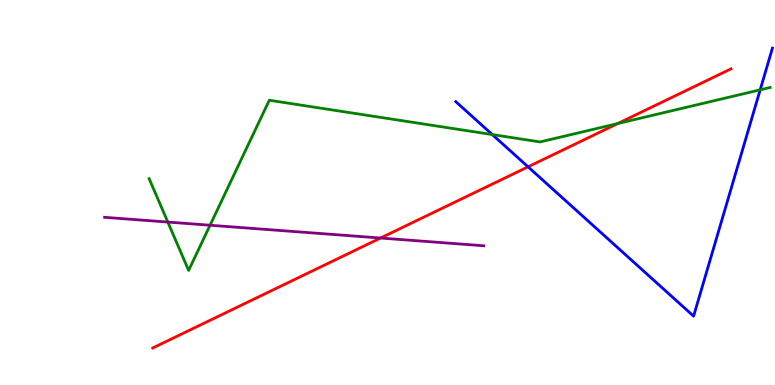[{'lines': ['blue', 'red'], 'intersections': [{'x': 6.81, 'y': 5.67}]}, {'lines': ['green', 'red'], 'intersections': [{'x': 7.97, 'y': 6.79}]}, {'lines': ['purple', 'red'], 'intersections': [{'x': 4.91, 'y': 3.82}]}, {'lines': ['blue', 'green'], 'intersections': [{'x': 6.35, 'y': 6.5}, {'x': 9.81, 'y': 7.67}]}, {'lines': ['blue', 'purple'], 'intersections': []}, {'lines': ['green', 'purple'], 'intersections': [{'x': 2.17, 'y': 4.23}, {'x': 2.71, 'y': 4.15}]}]